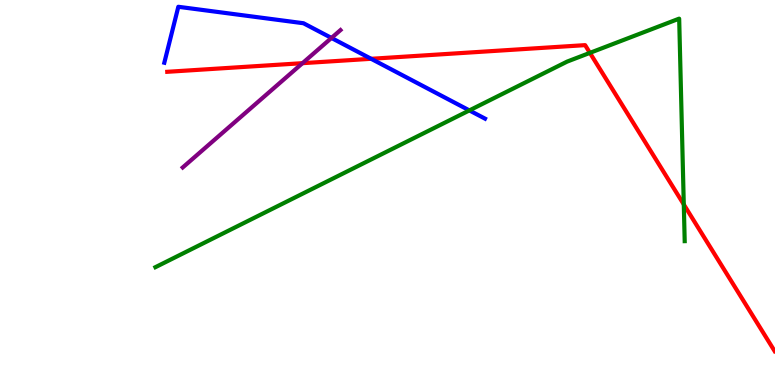[{'lines': ['blue', 'red'], 'intersections': [{'x': 4.79, 'y': 8.47}]}, {'lines': ['green', 'red'], 'intersections': [{'x': 7.61, 'y': 8.63}, {'x': 8.82, 'y': 4.69}]}, {'lines': ['purple', 'red'], 'intersections': [{'x': 3.9, 'y': 8.36}]}, {'lines': ['blue', 'green'], 'intersections': [{'x': 6.06, 'y': 7.13}]}, {'lines': ['blue', 'purple'], 'intersections': [{'x': 4.28, 'y': 9.01}]}, {'lines': ['green', 'purple'], 'intersections': []}]